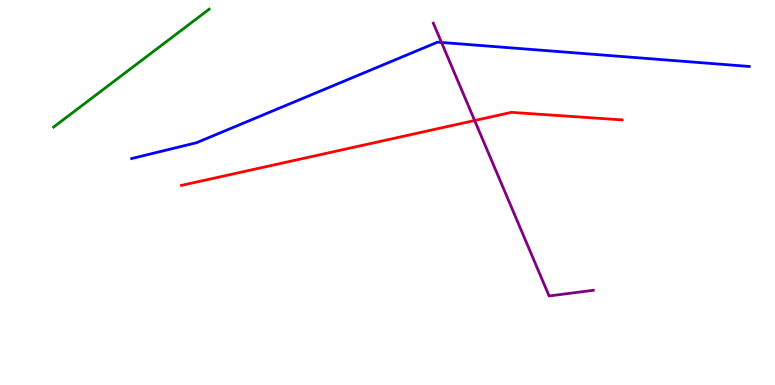[{'lines': ['blue', 'red'], 'intersections': []}, {'lines': ['green', 'red'], 'intersections': []}, {'lines': ['purple', 'red'], 'intersections': [{'x': 6.12, 'y': 6.87}]}, {'lines': ['blue', 'green'], 'intersections': []}, {'lines': ['blue', 'purple'], 'intersections': [{'x': 5.7, 'y': 8.9}]}, {'lines': ['green', 'purple'], 'intersections': []}]